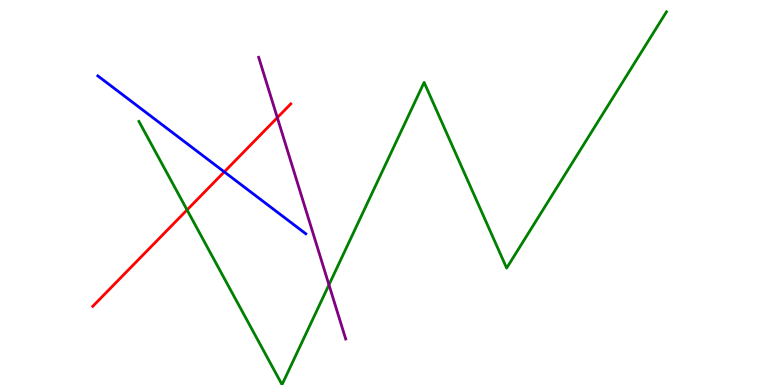[{'lines': ['blue', 'red'], 'intersections': [{'x': 2.89, 'y': 5.54}]}, {'lines': ['green', 'red'], 'intersections': [{'x': 2.41, 'y': 4.55}]}, {'lines': ['purple', 'red'], 'intersections': [{'x': 3.58, 'y': 6.94}]}, {'lines': ['blue', 'green'], 'intersections': []}, {'lines': ['blue', 'purple'], 'intersections': []}, {'lines': ['green', 'purple'], 'intersections': [{'x': 4.24, 'y': 2.6}]}]